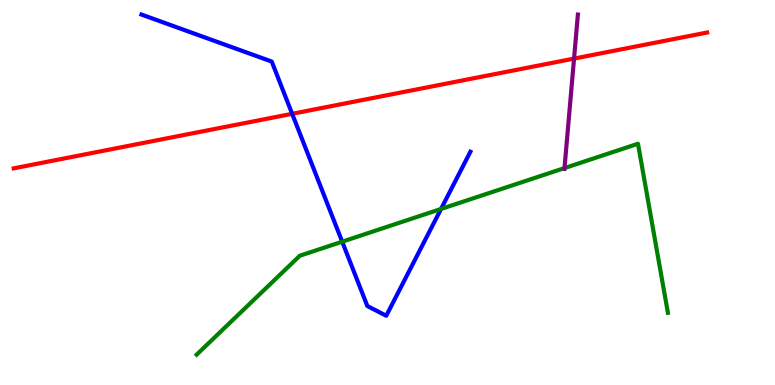[{'lines': ['blue', 'red'], 'intersections': [{'x': 3.77, 'y': 7.04}]}, {'lines': ['green', 'red'], 'intersections': []}, {'lines': ['purple', 'red'], 'intersections': [{'x': 7.41, 'y': 8.48}]}, {'lines': ['blue', 'green'], 'intersections': [{'x': 4.42, 'y': 3.72}, {'x': 5.69, 'y': 4.57}]}, {'lines': ['blue', 'purple'], 'intersections': []}, {'lines': ['green', 'purple'], 'intersections': [{'x': 7.28, 'y': 5.63}]}]